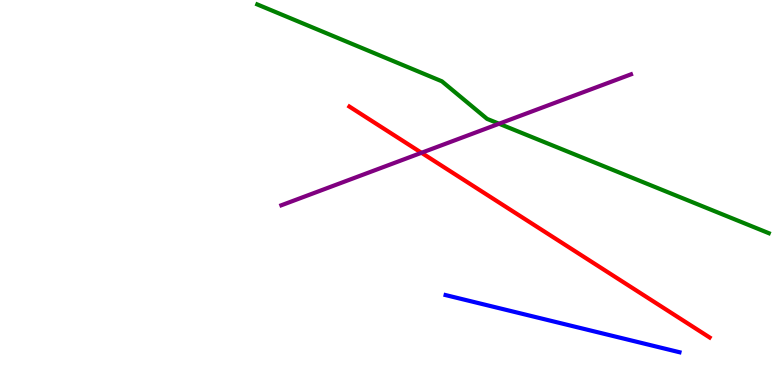[{'lines': ['blue', 'red'], 'intersections': []}, {'lines': ['green', 'red'], 'intersections': []}, {'lines': ['purple', 'red'], 'intersections': [{'x': 5.44, 'y': 6.03}]}, {'lines': ['blue', 'green'], 'intersections': []}, {'lines': ['blue', 'purple'], 'intersections': []}, {'lines': ['green', 'purple'], 'intersections': [{'x': 6.44, 'y': 6.79}]}]